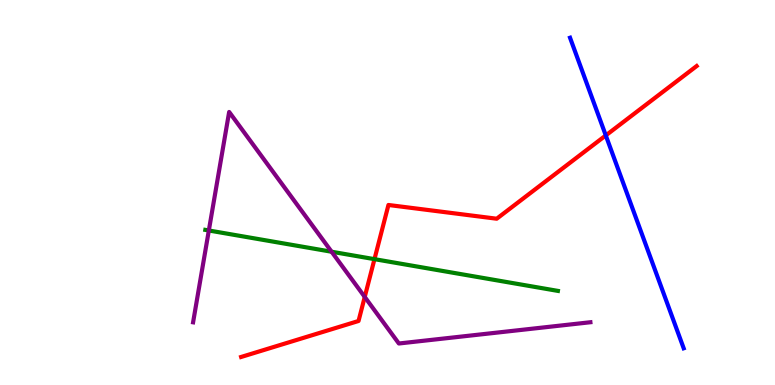[{'lines': ['blue', 'red'], 'intersections': [{'x': 7.82, 'y': 6.48}]}, {'lines': ['green', 'red'], 'intersections': [{'x': 4.83, 'y': 3.27}]}, {'lines': ['purple', 'red'], 'intersections': [{'x': 4.71, 'y': 2.29}]}, {'lines': ['blue', 'green'], 'intersections': []}, {'lines': ['blue', 'purple'], 'intersections': []}, {'lines': ['green', 'purple'], 'intersections': [{'x': 2.69, 'y': 4.01}, {'x': 4.28, 'y': 3.46}]}]